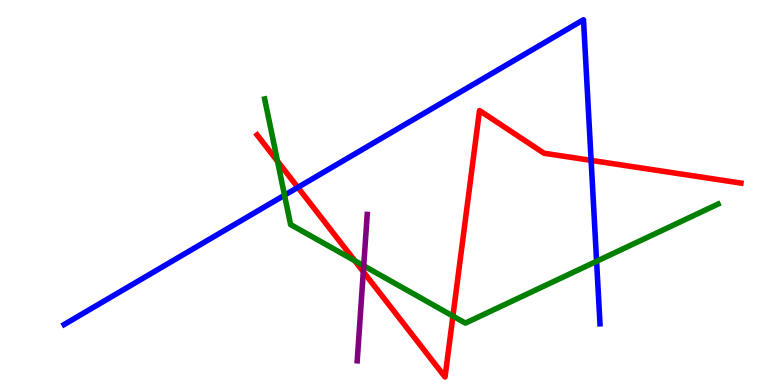[{'lines': ['blue', 'red'], 'intersections': [{'x': 3.84, 'y': 5.13}, {'x': 7.63, 'y': 5.83}]}, {'lines': ['green', 'red'], 'intersections': [{'x': 3.58, 'y': 5.81}, {'x': 4.58, 'y': 3.23}, {'x': 5.84, 'y': 1.79}]}, {'lines': ['purple', 'red'], 'intersections': [{'x': 4.69, 'y': 2.94}]}, {'lines': ['blue', 'green'], 'intersections': [{'x': 3.67, 'y': 4.93}, {'x': 7.7, 'y': 3.21}]}, {'lines': ['blue', 'purple'], 'intersections': []}, {'lines': ['green', 'purple'], 'intersections': [{'x': 4.69, 'y': 3.1}]}]